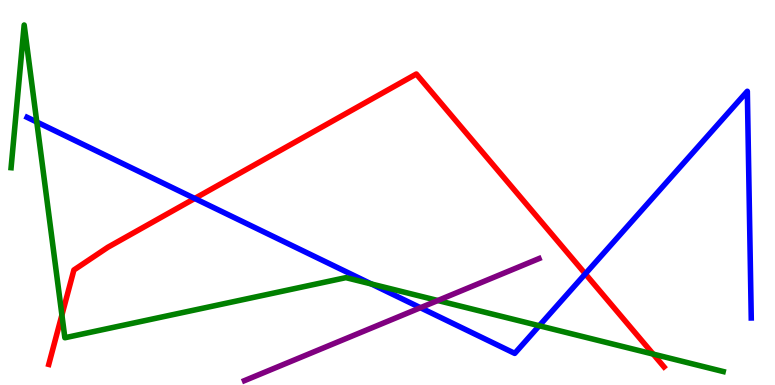[{'lines': ['blue', 'red'], 'intersections': [{'x': 2.51, 'y': 4.85}, {'x': 7.55, 'y': 2.89}]}, {'lines': ['green', 'red'], 'intersections': [{'x': 0.799, 'y': 1.82}, {'x': 8.43, 'y': 0.803}]}, {'lines': ['purple', 'red'], 'intersections': []}, {'lines': ['blue', 'green'], 'intersections': [{'x': 0.475, 'y': 6.83}, {'x': 4.79, 'y': 2.62}, {'x': 6.96, 'y': 1.54}]}, {'lines': ['blue', 'purple'], 'intersections': [{'x': 5.42, 'y': 2.01}]}, {'lines': ['green', 'purple'], 'intersections': [{'x': 5.65, 'y': 2.19}]}]